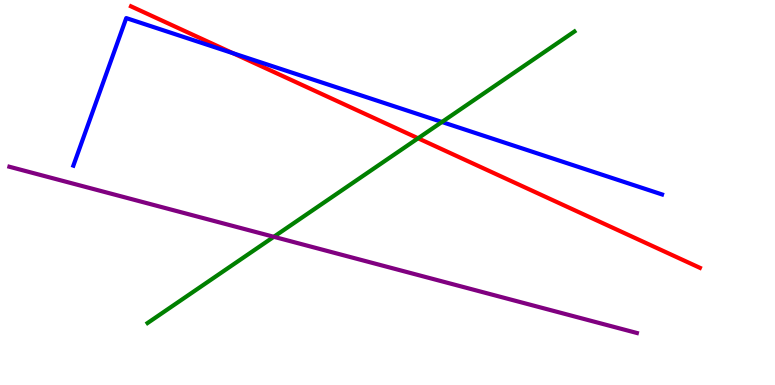[{'lines': ['blue', 'red'], 'intersections': [{'x': 3.01, 'y': 8.62}]}, {'lines': ['green', 'red'], 'intersections': [{'x': 5.39, 'y': 6.41}]}, {'lines': ['purple', 'red'], 'intersections': []}, {'lines': ['blue', 'green'], 'intersections': [{'x': 5.7, 'y': 6.83}]}, {'lines': ['blue', 'purple'], 'intersections': []}, {'lines': ['green', 'purple'], 'intersections': [{'x': 3.53, 'y': 3.85}]}]